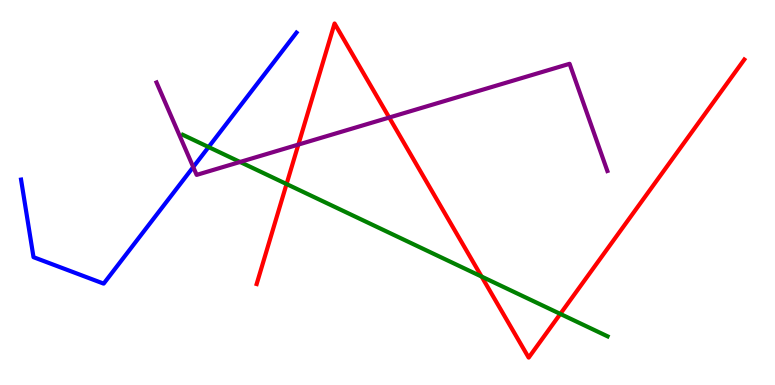[{'lines': ['blue', 'red'], 'intersections': []}, {'lines': ['green', 'red'], 'intersections': [{'x': 3.7, 'y': 5.22}, {'x': 6.21, 'y': 2.82}, {'x': 7.23, 'y': 1.85}]}, {'lines': ['purple', 'red'], 'intersections': [{'x': 3.85, 'y': 6.24}, {'x': 5.02, 'y': 6.95}]}, {'lines': ['blue', 'green'], 'intersections': [{'x': 2.69, 'y': 6.18}]}, {'lines': ['blue', 'purple'], 'intersections': [{'x': 2.49, 'y': 5.66}]}, {'lines': ['green', 'purple'], 'intersections': [{'x': 3.1, 'y': 5.79}]}]